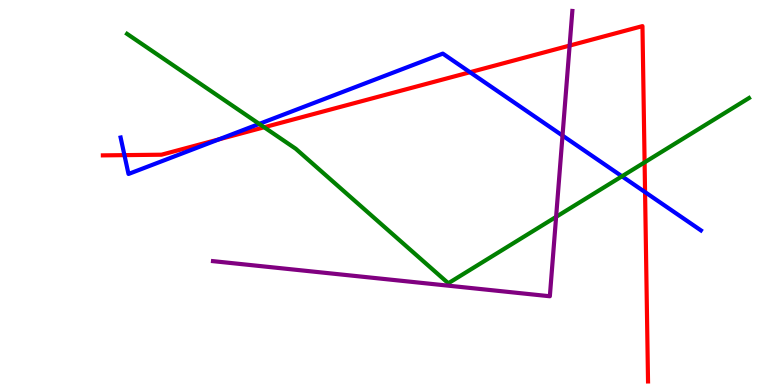[{'lines': ['blue', 'red'], 'intersections': [{'x': 1.61, 'y': 5.97}, {'x': 2.82, 'y': 6.38}, {'x': 6.06, 'y': 8.12}, {'x': 8.32, 'y': 5.01}]}, {'lines': ['green', 'red'], 'intersections': [{'x': 3.41, 'y': 6.69}, {'x': 8.32, 'y': 5.78}]}, {'lines': ['purple', 'red'], 'intersections': [{'x': 7.35, 'y': 8.82}]}, {'lines': ['blue', 'green'], 'intersections': [{'x': 3.35, 'y': 6.78}, {'x': 8.03, 'y': 5.42}]}, {'lines': ['blue', 'purple'], 'intersections': [{'x': 7.26, 'y': 6.48}]}, {'lines': ['green', 'purple'], 'intersections': [{'x': 7.18, 'y': 4.37}]}]